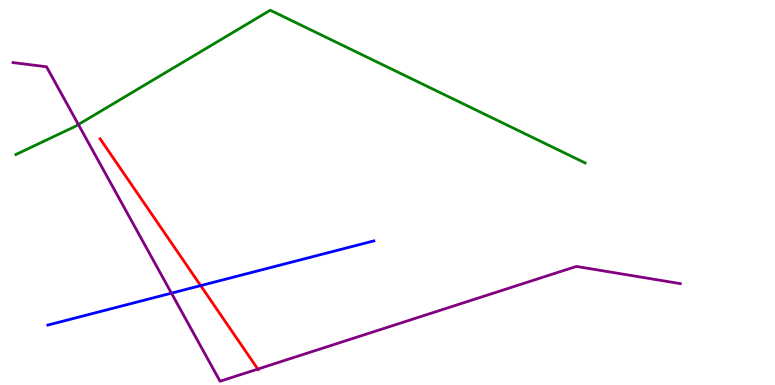[{'lines': ['blue', 'red'], 'intersections': [{'x': 2.59, 'y': 2.58}]}, {'lines': ['green', 'red'], 'intersections': []}, {'lines': ['purple', 'red'], 'intersections': [{'x': 3.33, 'y': 0.414}]}, {'lines': ['blue', 'green'], 'intersections': []}, {'lines': ['blue', 'purple'], 'intersections': [{'x': 2.21, 'y': 2.39}]}, {'lines': ['green', 'purple'], 'intersections': [{'x': 1.01, 'y': 6.77}]}]